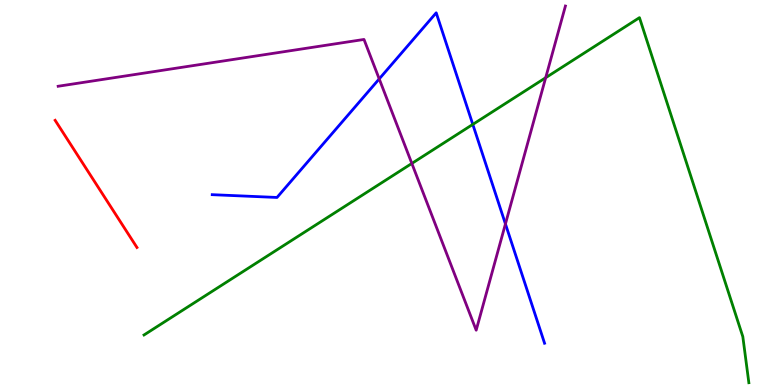[{'lines': ['blue', 'red'], 'intersections': []}, {'lines': ['green', 'red'], 'intersections': []}, {'lines': ['purple', 'red'], 'intersections': []}, {'lines': ['blue', 'green'], 'intersections': [{'x': 6.1, 'y': 6.77}]}, {'lines': ['blue', 'purple'], 'intersections': [{'x': 4.89, 'y': 7.95}, {'x': 6.52, 'y': 4.18}]}, {'lines': ['green', 'purple'], 'intersections': [{'x': 5.31, 'y': 5.75}, {'x': 7.04, 'y': 7.98}]}]